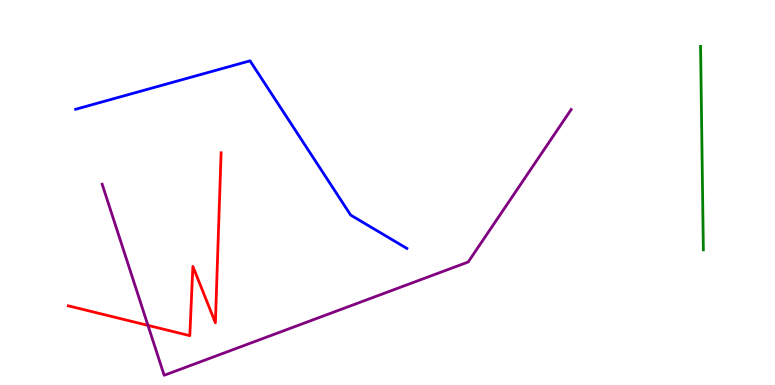[{'lines': ['blue', 'red'], 'intersections': []}, {'lines': ['green', 'red'], 'intersections': []}, {'lines': ['purple', 'red'], 'intersections': [{'x': 1.91, 'y': 1.55}]}, {'lines': ['blue', 'green'], 'intersections': []}, {'lines': ['blue', 'purple'], 'intersections': []}, {'lines': ['green', 'purple'], 'intersections': []}]